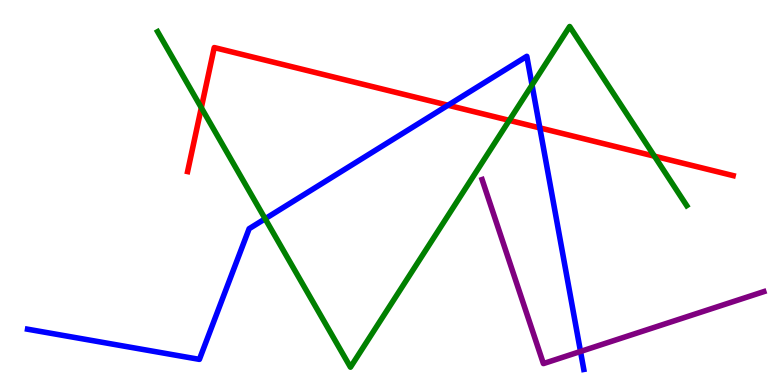[{'lines': ['blue', 'red'], 'intersections': [{'x': 5.78, 'y': 7.27}, {'x': 6.97, 'y': 6.68}]}, {'lines': ['green', 'red'], 'intersections': [{'x': 2.6, 'y': 7.2}, {'x': 6.57, 'y': 6.87}, {'x': 8.44, 'y': 5.94}]}, {'lines': ['purple', 'red'], 'intersections': []}, {'lines': ['blue', 'green'], 'intersections': [{'x': 3.42, 'y': 4.32}, {'x': 6.86, 'y': 7.79}]}, {'lines': ['blue', 'purple'], 'intersections': [{'x': 7.49, 'y': 0.871}]}, {'lines': ['green', 'purple'], 'intersections': []}]